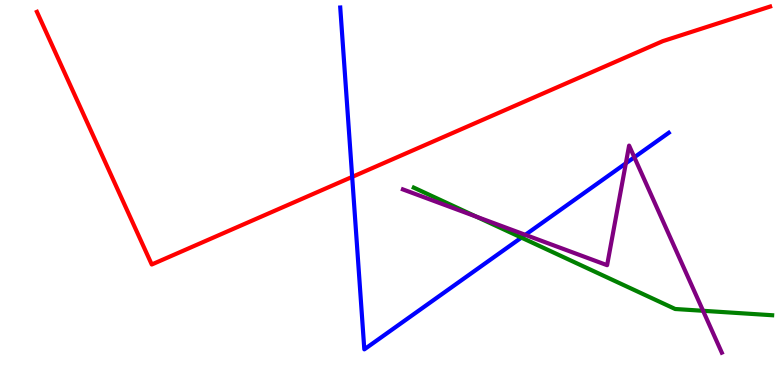[{'lines': ['blue', 'red'], 'intersections': [{'x': 4.54, 'y': 5.41}]}, {'lines': ['green', 'red'], 'intersections': []}, {'lines': ['purple', 'red'], 'intersections': []}, {'lines': ['blue', 'green'], 'intersections': [{'x': 6.73, 'y': 3.83}]}, {'lines': ['blue', 'purple'], 'intersections': [{'x': 6.78, 'y': 3.9}, {'x': 8.08, 'y': 5.76}, {'x': 8.19, 'y': 5.91}]}, {'lines': ['green', 'purple'], 'intersections': [{'x': 6.14, 'y': 4.37}, {'x': 9.07, 'y': 1.93}]}]